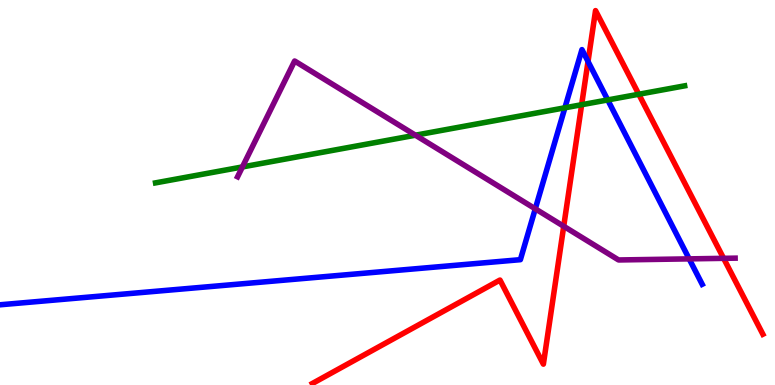[{'lines': ['blue', 'red'], 'intersections': [{'x': 7.59, 'y': 8.4}]}, {'lines': ['green', 'red'], 'intersections': [{'x': 7.51, 'y': 7.28}, {'x': 8.24, 'y': 7.55}]}, {'lines': ['purple', 'red'], 'intersections': [{'x': 7.27, 'y': 4.12}, {'x': 9.34, 'y': 3.29}]}, {'lines': ['blue', 'green'], 'intersections': [{'x': 7.29, 'y': 7.2}, {'x': 7.84, 'y': 7.4}]}, {'lines': ['blue', 'purple'], 'intersections': [{'x': 6.91, 'y': 4.58}, {'x': 8.89, 'y': 3.28}]}, {'lines': ['green', 'purple'], 'intersections': [{'x': 3.13, 'y': 5.66}, {'x': 5.36, 'y': 6.49}]}]